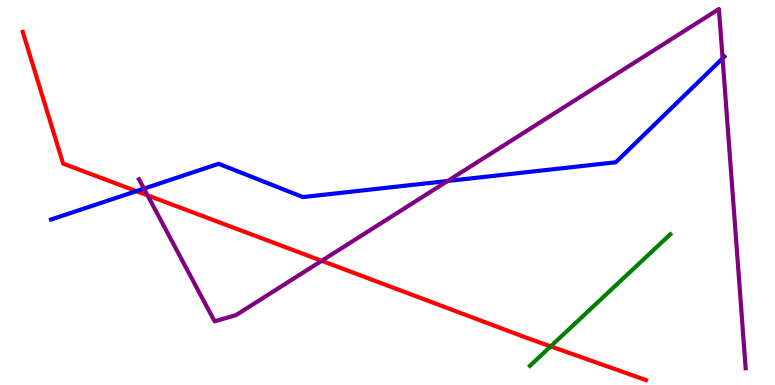[{'lines': ['blue', 'red'], 'intersections': [{'x': 1.76, 'y': 5.04}]}, {'lines': ['green', 'red'], 'intersections': [{'x': 7.11, 'y': 1.0}]}, {'lines': ['purple', 'red'], 'intersections': [{'x': 1.9, 'y': 4.93}, {'x': 4.15, 'y': 3.23}]}, {'lines': ['blue', 'green'], 'intersections': []}, {'lines': ['blue', 'purple'], 'intersections': [{'x': 1.86, 'y': 5.1}, {'x': 5.78, 'y': 5.3}, {'x': 9.32, 'y': 8.48}]}, {'lines': ['green', 'purple'], 'intersections': []}]